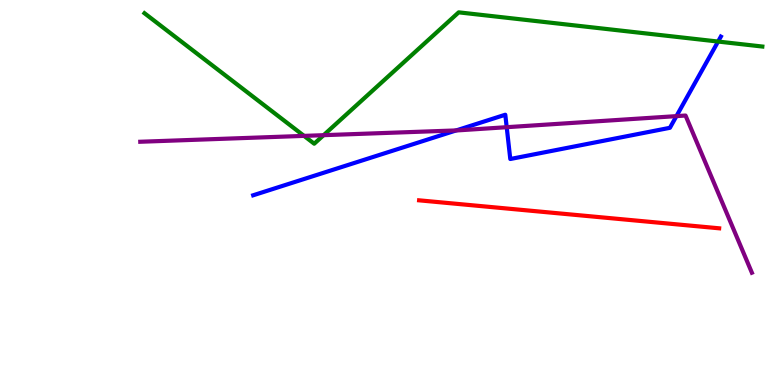[{'lines': ['blue', 'red'], 'intersections': []}, {'lines': ['green', 'red'], 'intersections': []}, {'lines': ['purple', 'red'], 'intersections': []}, {'lines': ['blue', 'green'], 'intersections': [{'x': 9.27, 'y': 8.92}]}, {'lines': ['blue', 'purple'], 'intersections': [{'x': 5.89, 'y': 6.61}, {'x': 6.54, 'y': 6.7}, {'x': 8.73, 'y': 6.98}]}, {'lines': ['green', 'purple'], 'intersections': [{'x': 3.92, 'y': 6.47}, {'x': 4.18, 'y': 6.49}]}]